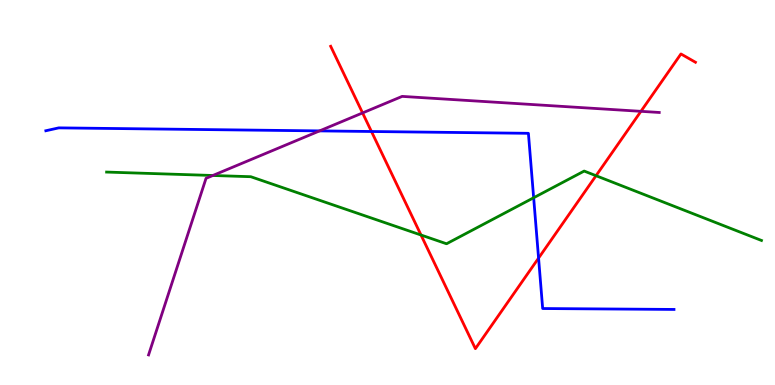[{'lines': ['blue', 'red'], 'intersections': [{'x': 4.79, 'y': 6.58}, {'x': 6.95, 'y': 3.3}]}, {'lines': ['green', 'red'], 'intersections': [{'x': 5.43, 'y': 3.9}, {'x': 7.69, 'y': 5.44}]}, {'lines': ['purple', 'red'], 'intersections': [{'x': 4.68, 'y': 7.07}, {'x': 8.27, 'y': 7.11}]}, {'lines': ['blue', 'green'], 'intersections': [{'x': 6.89, 'y': 4.86}]}, {'lines': ['blue', 'purple'], 'intersections': [{'x': 4.12, 'y': 6.6}]}, {'lines': ['green', 'purple'], 'intersections': [{'x': 2.75, 'y': 5.44}]}]